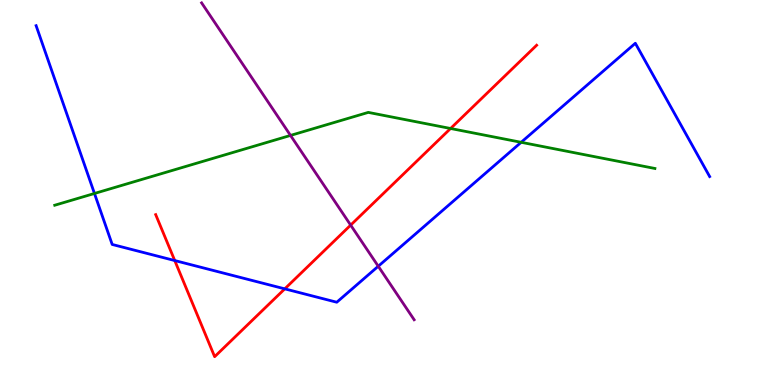[{'lines': ['blue', 'red'], 'intersections': [{'x': 2.25, 'y': 3.23}, {'x': 3.67, 'y': 2.5}]}, {'lines': ['green', 'red'], 'intersections': [{'x': 5.81, 'y': 6.66}]}, {'lines': ['purple', 'red'], 'intersections': [{'x': 4.52, 'y': 4.15}]}, {'lines': ['blue', 'green'], 'intersections': [{'x': 1.22, 'y': 4.97}, {'x': 6.72, 'y': 6.3}]}, {'lines': ['blue', 'purple'], 'intersections': [{'x': 4.88, 'y': 3.08}]}, {'lines': ['green', 'purple'], 'intersections': [{'x': 3.75, 'y': 6.48}]}]